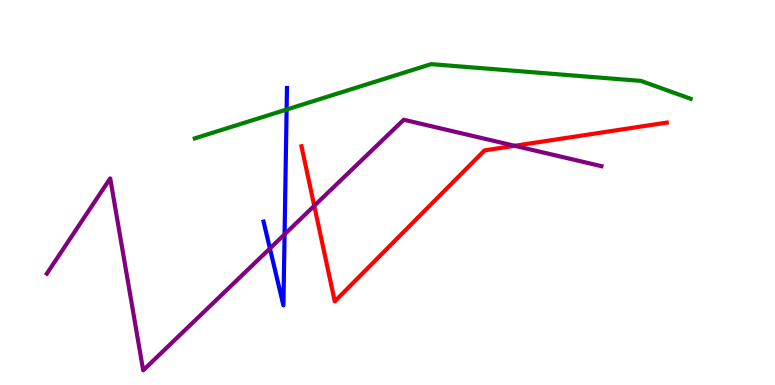[{'lines': ['blue', 'red'], 'intersections': []}, {'lines': ['green', 'red'], 'intersections': []}, {'lines': ['purple', 'red'], 'intersections': [{'x': 4.06, 'y': 4.65}, {'x': 6.64, 'y': 6.21}]}, {'lines': ['blue', 'green'], 'intersections': [{'x': 3.7, 'y': 7.16}]}, {'lines': ['blue', 'purple'], 'intersections': [{'x': 3.48, 'y': 3.55}, {'x': 3.67, 'y': 3.91}]}, {'lines': ['green', 'purple'], 'intersections': []}]